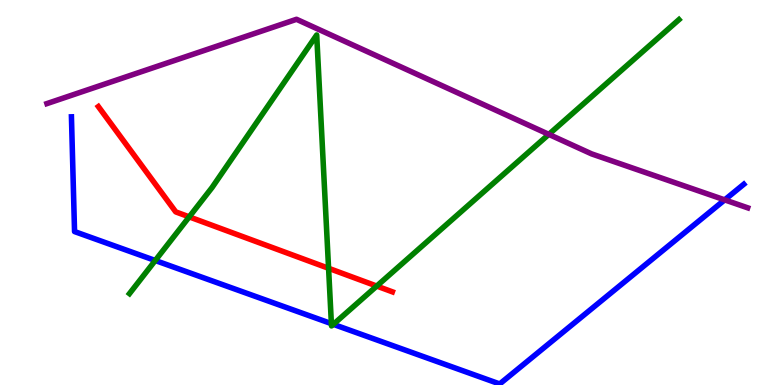[{'lines': ['blue', 'red'], 'intersections': []}, {'lines': ['green', 'red'], 'intersections': [{'x': 2.44, 'y': 4.37}, {'x': 4.24, 'y': 3.03}, {'x': 4.86, 'y': 2.57}]}, {'lines': ['purple', 'red'], 'intersections': []}, {'lines': ['blue', 'green'], 'intersections': [{'x': 2.0, 'y': 3.23}, {'x': 4.28, 'y': 1.59}, {'x': 4.3, 'y': 1.58}]}, {'lines': ['blue', 'purple'], 'intersections': [{'x': 9.35, 'y': 4.81}]}, {'lines': ['green', 'purple'], 'intersections': [{'x': 7.08, 'y': 6.51}]}]